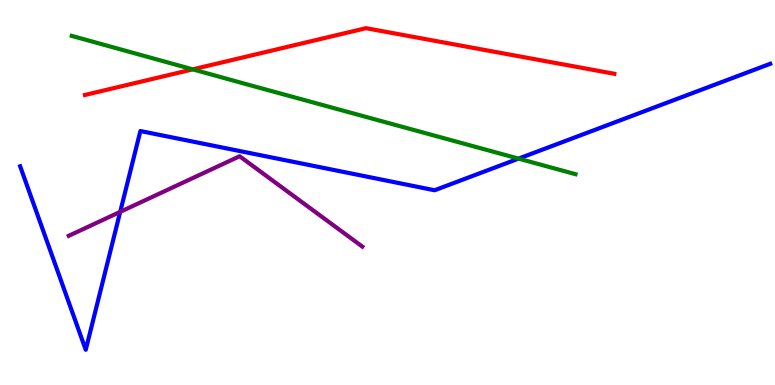[{'lines': ['blue', 'red'], 'intersections': []}, {'lines': ['green', 'red'], 'intersections': [{'x': 2.49, 'y': 8.2}]}, {'lines': ['purple', 'red'], 'intersections': []}, {'lines': ['blue', 'green'], 'intersections': [{'x': 6.69, 'y': 5.88}]}, {'lines': ['blue', 'purple'], 'intersections': [{'x': 1.55, 'y': 4.5}]}, {'lines': ['green', 'purple'], 'intersections': []}]